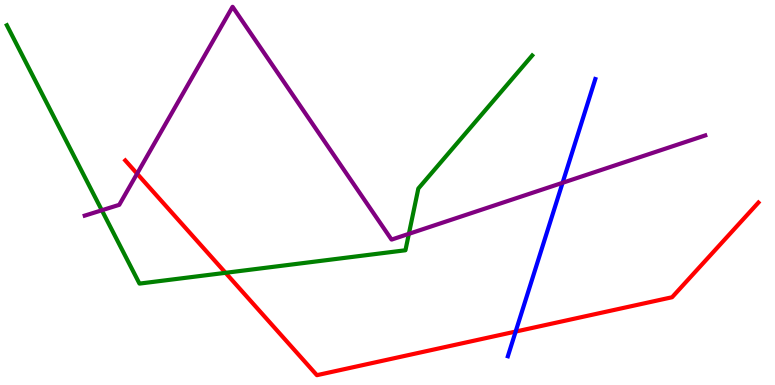[{'lines': ['blue', 'red'], 'intersections': [{'x': 6.65, 'y': 1.39}]}, {'lines': ['green', 'red'], 'intersections': [{'x': 2.91, 'y': 2.91}]}, {'lines': ['purple', 'red'], 'intersections': [{'x': 1.77, 'y': 5.49}]}, {'lines': ['blue', 'green'], 'intersections': []}, {'lines': ['blue', 'purple'], 'intersections': [{'x': 7.26, 'y': 5.25}]}, {'lines': ['green', 'purple'], 'intersections': [{'x': 1.31, 'y': 4.54}, {'x': 5.28, 'y': 3.93}]}]